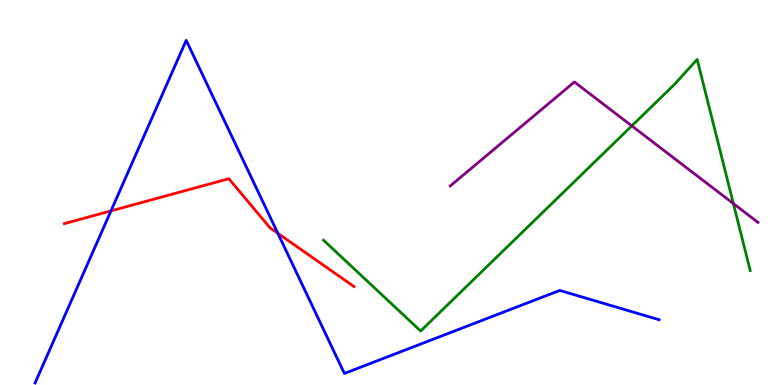[{'lines': ['blue', 'red'], 'intersections': [{'x': 1.43, 'y': 4.52}, {'x': 3.59, 'y': 3.94}]}, {'lines': ['green', 'red'], 'intersections': []}, {'lines': ['purple', 'red'], 'intersections': []}, {'lines': ['blue', 'green'], 'intersections': []}, {'lines': ['blue', 'purple'], 'intersections': []}, {'lines': ['green', 'purple'], 'intersections': [{'x': 8.15, 'y': 6.73}, {'x': 9.46, 'y': 4.71}]}]